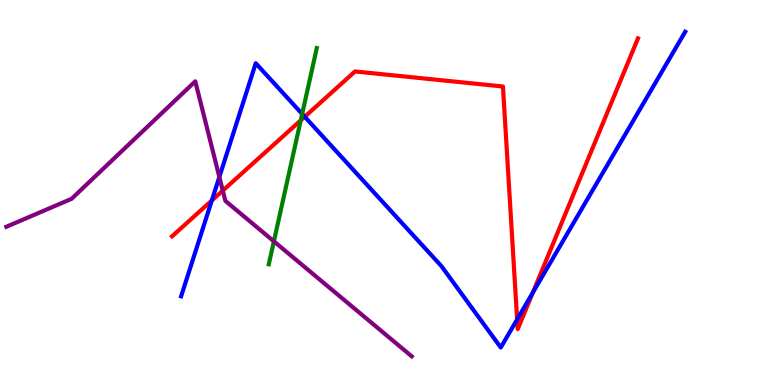[{'lines': ['blue', 'red'], 'intersections': [{'x': 2.73, 'y': 4.79}, {'x': 3.93, 'y': 6.97}, {'x': 6.67, 'y': 1.7}, {'x': 6.88, 'y': 2.4}]}, {'lines': ['green', 'red'], 'intersections': [{'x': 3.88, 'y': 6.87}]}, {'lines': ['purple', 'red'], 'intersections': [{'x': 2.87, 'y': 5.05}]}, {'lines': ['blue', 'green'], 'intersections': [{'x': 3.9, 'y': 7.04}]}, {'lines': ['blue', 'purple'], 'intersections': [{'x': 2.83, 'y': 5.4}]}, {'lines': ['green', 'purple'], 'intersections': [{'x': 3.53, 'y': 3.73}]}]